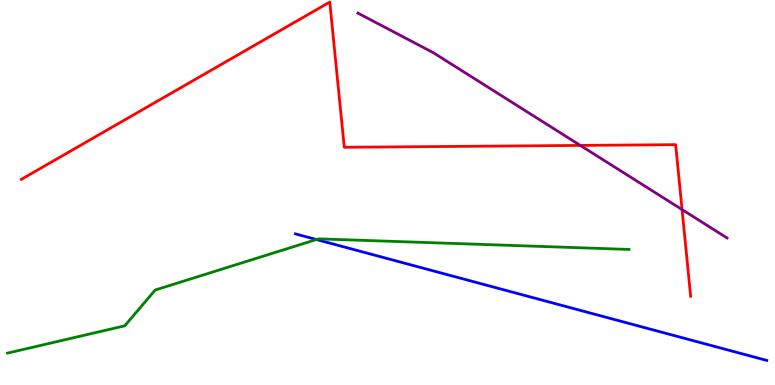[{'lines': ['blue', 'red'], 'intersections': []}, {'lines': ['green', 'red'], 'intersections': []}, {'lines': ['purple', 'red'], 'intersections': [{'x': 7.49, 'y': 6.22}, {'x': 8.8, 'y': 4.56}]}, {'lines': ['blue', 'green'], 'intersections': [{'x': 4.08, 'y': 3.78}]}, {'lines': ['blue', 'purple'], 'intersections': []}, {'lines': ['green', 'purple'], 'intersections': []}]